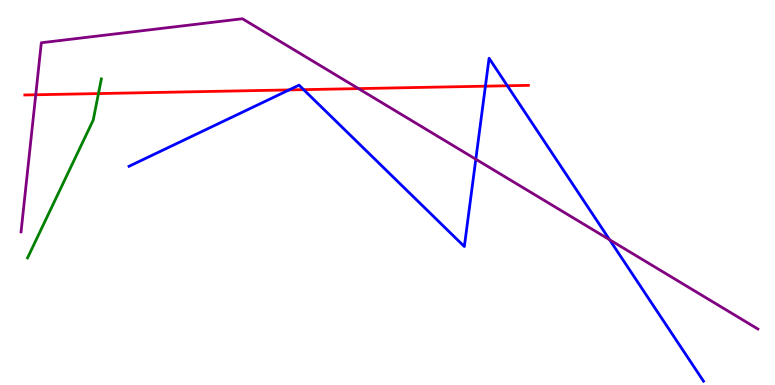[{'lines': ['blue', 'red'], 'intersections': [{'x': 3.73, 'y': 7.66}, {'x': 3.92, 'y': 7.67}, {'x': 6.26, 'y': 7.76}, {'x': 6.55, 'y': 7.77}]}, {'lines': ['green', 'red'], 'intersections': [{'x': 1.27, 'y': 7.57}]}, {'lines': ['purple', 'red'], 'intersections': [{'x': 0.461, 'y': 7.54}, {'x': 4.63, 'y': 7.7}]}, {'lines': ['blue', 'green'], 'intersections': []}, {'lines': ['blue', 'purple'], 'intersections': [{'x': 6.14, 'y': 5.86}, {'x': 7.87, 'y': 3.77}]}, {'lines': ['green', 'purple'], 'intersections': []}]